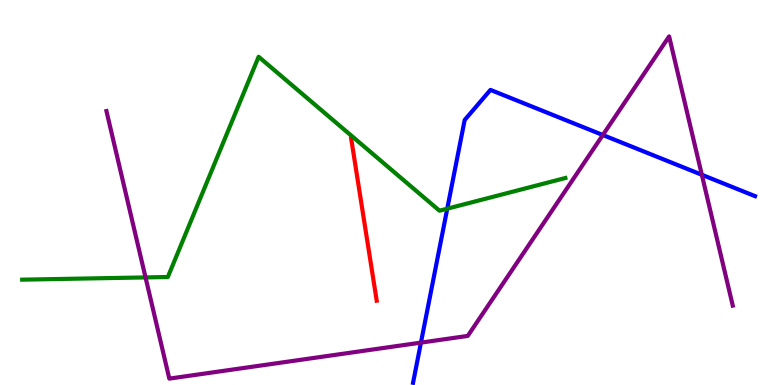[{'lines': ['blue', 'red'], 'intersections': []}, {'lines': ['green', 'red'], 'intersections': []}, {'lines': ['purple', 'red'], 'intersections': []}, {'lines': ['blue', 'green'], 'intersections': [{'x': 5.77, 'y': 4.58}]}, {'lines': ['blue', 'purple'], 'intersections': [{'x': 5.43, 'y': 1.1}, {'x': 7.78, 'y': 6.49}, {'x': 9.06, 'y': 5.46}]}, {'lines': ['green', 'purple'], 'intersections': [{'x': 1.88, 'y': 2.79}]}]